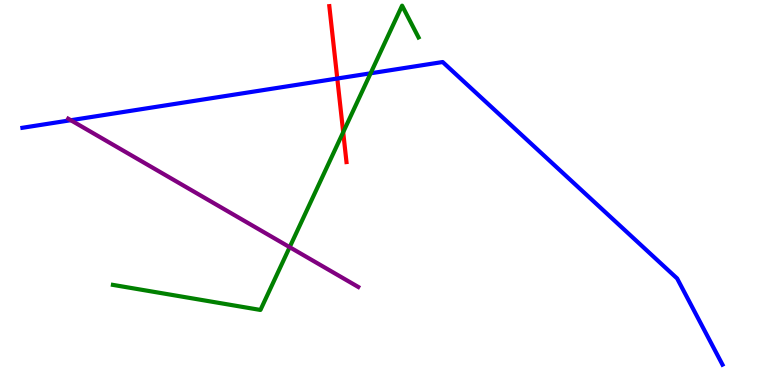[{'lines': ['blue', 'red'], 'intersections': [{'x': 4.35, 'y': 7.96}]}, {'lines': ['green', 'red'], 'intersections': [{'x': 4.43, 'y': 6.57}]}, {'lines': ['purple', 'red'], 'intersections': []}, {'lines': ['blue', 'green'], 'intersections': [{'x': 4.78, 'y': 8.1}]}, {'lines': ['blue', 'purple'], 'intersections': [{'x': 0.913, 'y': 6.88}]}, {'lines': ['green', 'purple'], 'intersections': [{'x': 3.74, 'y': 3.58}]}]